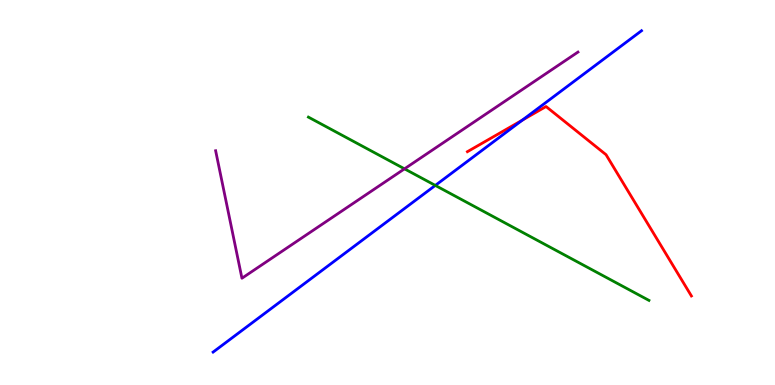[{'lines': ['blue', 'red'], 'intersections': [{'x': 6.74, 'y': 6.88}]}, {'lines': ['green', 'red'], 'intersections': []}, {'lines': ['purple', 'red'], 'intersections': []}, {'lines': ['blue', 'green'], 'intersections': [{'x': 5.62, 'y': 5.18}]}, {'lines': ['blue', 'purple'], 'intersections': []}, {'lines': ['green', 'purple'], 'intersections': [{'x': 5.22, 'y': 5.61}]}]